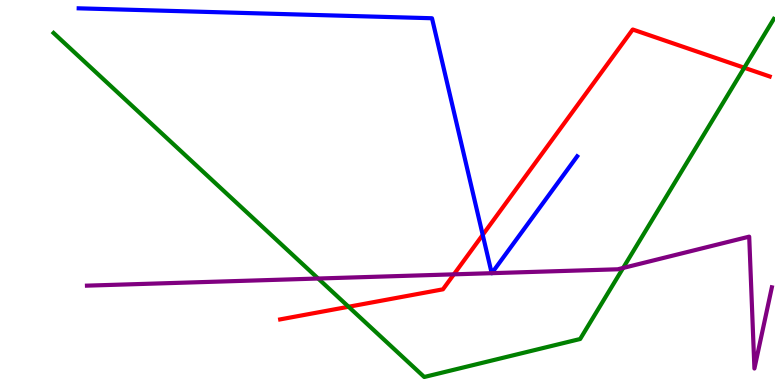[{'lines': ['blue', 'red'], 'intersections': [{'x': 6.23, 'y': 3.9}]}, {'lines': ['green', 'red'], 'intersections': [{'x': 4.5, 'y': 2.03}, {'x': 9.6, 'y': 8.24}]}, {'lines': ['purple', 'red'], 'intersections': [{'x': 5.86, 'y': 2.87}]}, {'lines': ['blue', 'green'], 'intersections': []}, {'lines': ['blue', 'purple'], 'intersections': [{'x': 6.34, 'y': 2.9}, {'x': 6.35, 'y': 2.9}]}, {'lines': ['green', 'purple'], 'intersections': [{'x': 4.11, 'y': 2.77}, {'x': 8.04, 'y': 3.04}]}]